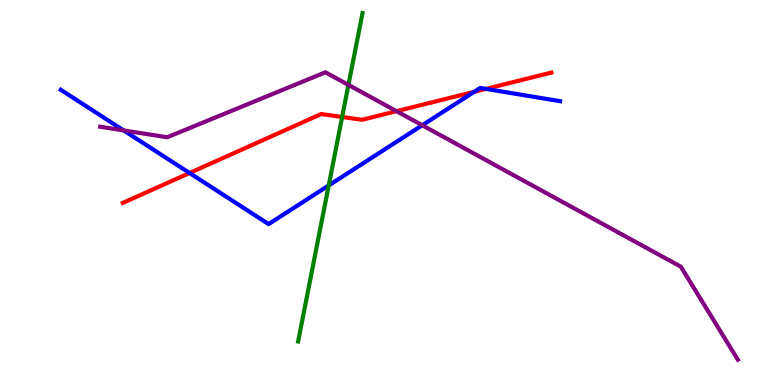[{'lines': ['blue', 'red'], 'intersections': [{'x': 2.45, 'y': 5.51}, {'x': 6.12, 'y': 7.61}, {'x': 6.27, 'y': 7.69}]}, {'lines': ['green', 'red'], 'intersections': [{'x': 4.41, 'y': 6.96}]}, {'lines': ['purple', 'red'], 'intersections': [{'x': 5.12, 'y': 7.11}]}, {'lines': ['blue', 'green'], 'intersections': [{'x': 4.24, 'y': 5.18}]}, {'lines': ['blue', 'purple'], 'intersections': [{'x': 1.6, 'y': 6.61}, {'x': 5.45, 'y': 6.75}]}, {'lines': ['green', 'purple'], 'intersections': [{'x': 4.5, 'y': 7.8}]}]